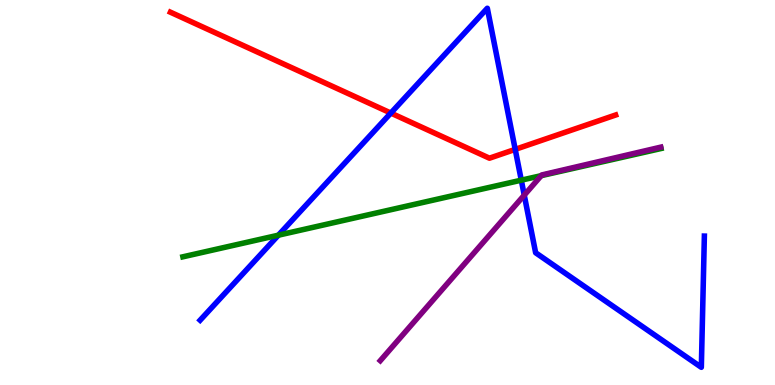[{'lines': ['blue', 'red'], 'intersections': [{'x': 5.04, 'y': 7.06}, {'x': 6.65, 'y': 6.12}]}, {'lines': ['green', 'red'], 'intersections': []}, {'lines': ['purple', 'red'], 'intersections': []}, {'lines': ['blue', 'green'], 'intersections': [{'x': 3.59, 'y': 3.89}, {'x': 6.73, 'y': 5.32}]}, {'lines': ['blue', 'purple'], 'intersections': [{'x': 6.76, 'y': 4.93}]}, {'lines': ['green', 'purple'], 'intersections': [{'x': 6.98, 'y': 5.44}]}]